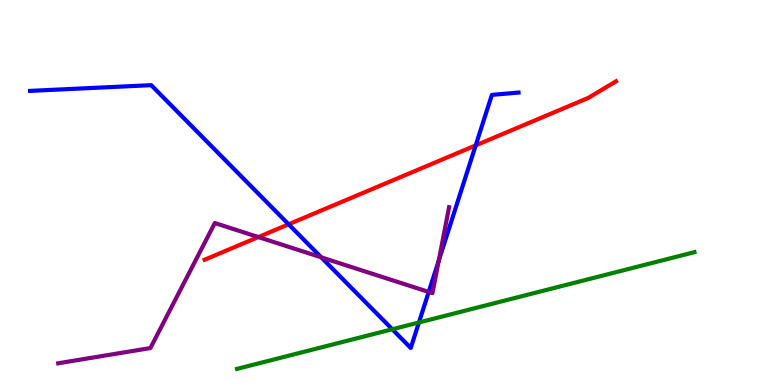[{'lines': ['blue', 'red'], 'intersections': [{'x': 3.72, 'y': 4.17}, {'x': 6.14, 'y': 6.22}]}, {'lines': ['green', 'red'], 'intersections': []}, {'lines': ['purple', 'red'], 'intersections': [{'x': 3.33, 'y': 3.84}]}, {'lines': ['blue', 'green'], 'intersections': [{'x': 5.06, 'y': 1.45}, {'x': 5.41, 'y': 1.62}]}, {'lines': ['blue', 'purple'], 'intersections': [{'x': 4.14, 'y': 3.32}, {'x': 5.53, 'y': 2.42}, {'x': 5.66, 'y': 3.23}]}, {'lines': ['green', 'purple'], 'intersections': []}]